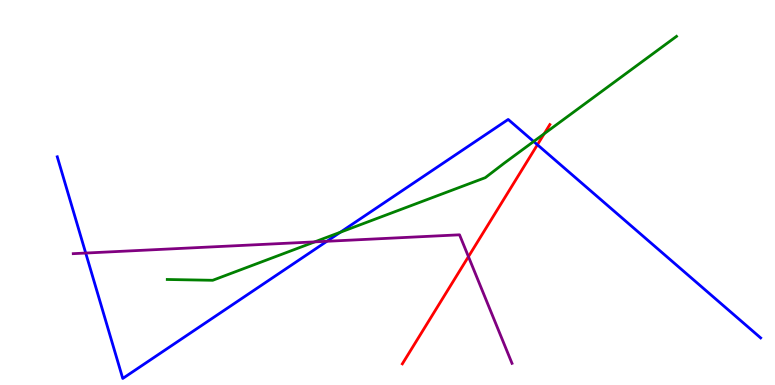[{'lines': ['blue', 'red'], 'intersections': [{'x': 6.93, 'y': 6.24}]}, {'lines': ['green', 'red'], 'intersections': [{'x': 7.02, 'y': 6.53}]}, {'lines': ['purple', 'red'], 'intersections': [{'x': 6.04, 'y': 3.33}]}, {'lines': ['blue', 'green'], 'intersections': [{'x': 4.39, 'y': 3.97}, {'x': 6.89, 'y': 6.32}]}, {'lines': ['blue', 'purple'], 'intersections': [{'x': 1.11, 'y': 3.43}, {'x': 4.22, 'y': 3.73}]}, {'lines': ['green', 'purple'], 'intersections': [{'x': 4.06, 'y': 3.72}]}]